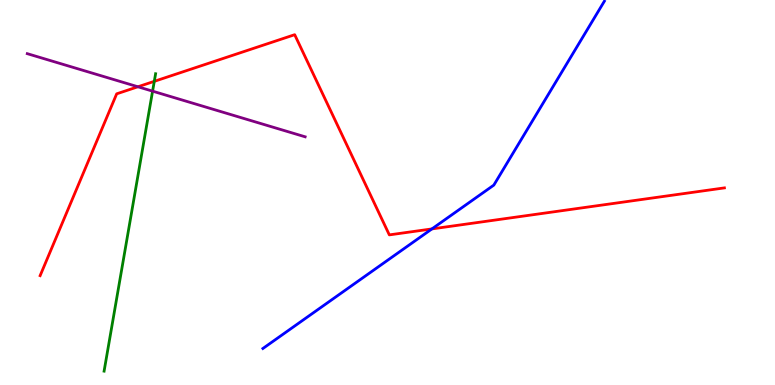[{'lines': ['blue', 'red'], 'intersections': [{'x': 5.57, 'y': 4.05}]}, {'lines': ['green', 'red'], 'intersections': [{'x': 1.99, 'y': 7.89}]}, {'lines': ['purple', 'red'], 'intersections': [{'x': 1.78, 'y': 7.75}]}, {'lines': ['blue', 'green'], 'intersections': []}, {'lines': ['blue', 'purple'], 'intersections': []}, {'lines': ['green', 'purple'], 'intersections': [{'x': 1.97, 'y': 7.63}]}]